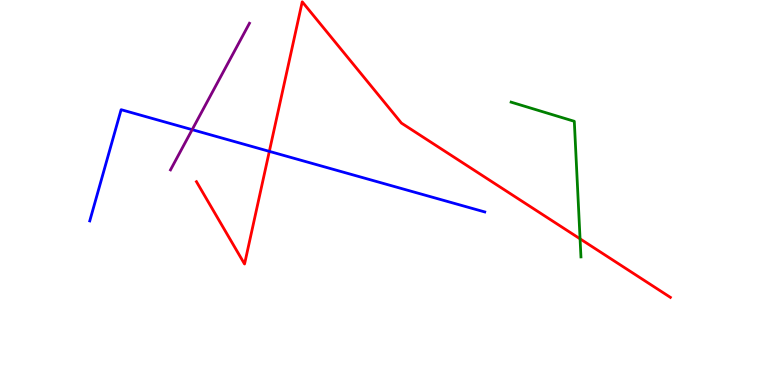[{'lines': ['blue', 'red'], 'intersections': [{'x': 3.48, 'y': 6.07}]}, {'lines': ['green', 'red'], 'intersections': [{'x': 7.48, 'y': 3.8}]}, {'lines': ['purple', 'red'], 'intersections': []}, {'lines': ['blue', 'green'], 'intersections': []}, {'lines': ['blue', 'purple'], 'intersections': [{'x': 2.48, 'y': 6.63}]}, {'lines': ['green', 'purple'], 'intersections': []}]